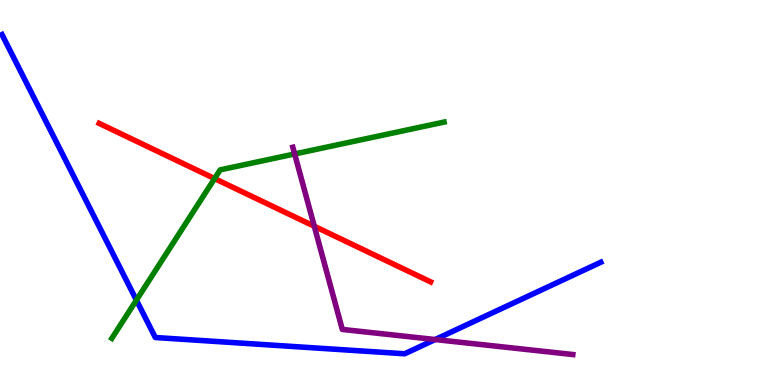[{'lines': ['blue', 'red'], 'intersections': []}, {'lines': ['green', 'red'], 'intersections': [{'x': 2.77, 'y': 5.36}]}, {'lines': ['purple', 'red'], 'intersections': [{'x': 4.06, 'y': 4.12}]}, {'lines': ['blue', 'green'], 'intersections': [{'x': 1.76, 'y': 2.2}]}, {'lines': ['blue', 'purple'], 'intersections': [{'x': 5.61, 'y': 1.18}]}, {'lines': ['green', 'purple'], 'intersections': [{'x': 3.8, 'y': 6.0}]}]